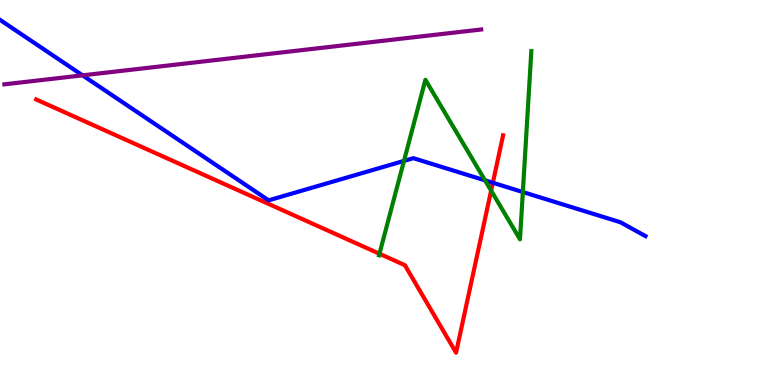[{'lines': ['blue', 'red'], 'intersections': [{'x': 6.36, 'y': 5.25}]}, {'lines': ['green', 'red'], 'intersections': [{'x': 4.9, 'y': 3.41}, {'x': 6.34, 'y': 5.05}]}, {'lines': ['purple', 'red'], 'intersections': []}, {'lines': ['blue', 'green'], 'intersections': [{'x': 5.21, 'y': 5.82}, {'x': 6.26, 'y': 5.32}, {'x': 6.75, 'y': 5.01}]}, {'lines': ['blue', 'purple'], 'intersections': [{'x': 1.07, 'y': 8.04}]}, {'lines': ['green', 'purple'], 'intersections': []}]